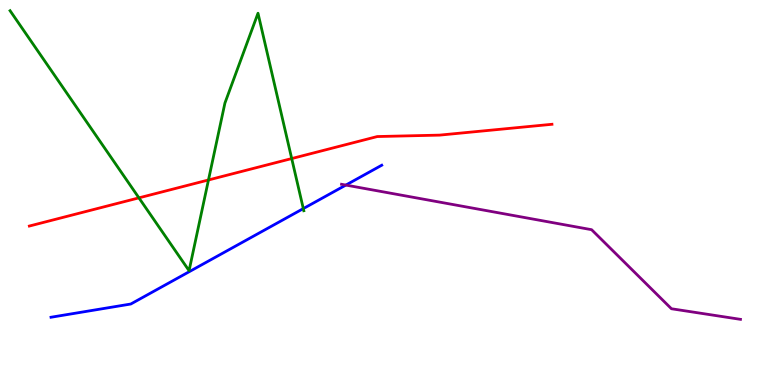[{'lines': ['blue', 'red'], 'intersections': []}, {'lines': ['green', 'red'], 'intersections': [{'x': 1.79, 'y': 4.86}, {'x': 2.69, 'y': 5.33}, {'x': 3.76, 'y': 5.88}]}, {'lines': ['purple', 'red'], 'intersections': []}, {'lines': ['blue', 'green'], 'intersections': [{'x': 3.91, 'y': 4.58}]}, {'lines': ['blue', 'purple'], 'intersections': [{'x': 4.46, 'y': 5.19}]}, {'lines': ['green', 'purple'], 'intersections': []}]